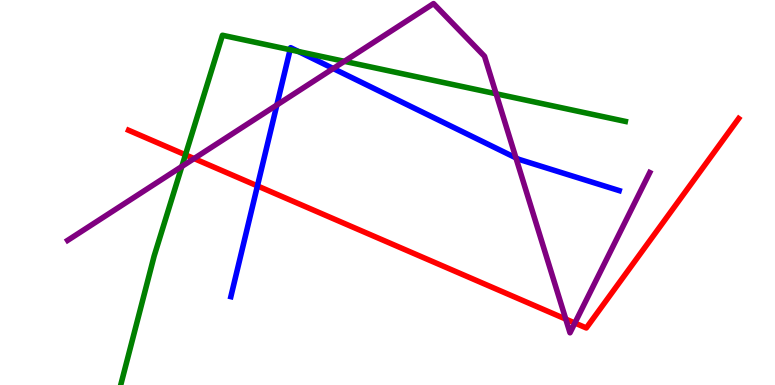[{'lines': ['blue', 'red'], 'intersections': [{'x': 3.32, 'y': 5.17}]}, {'lines': ['green', 'red'], 'intersections': [{'x': 2.39, 'y': 5.98}]}, {'lines': ['purple', 'red'], 'intersections': [{'x': 2.5, 'y': 5.88}, {'x': 7.3, 'y': 1.71}, {'x': 7.42, 'y': 1.61}]}, {'lines': ['blue', 'green'], 'intersections': [{'x': 3.74, 'y': 8.71}, {'x': 3.85, 'y': 8.66}]}, {'lines': ['blue', 'purple'], 'intersections': [{'x': 3.57, 'y': 7.27}, {'x': 4.3, 'y': 8.22}, {'x': 6.66, 'y': 5.9}]}, {'lines': ['green', 'purple'], 'intersections': [{'x': 2.35, 'y': 5.68}, {'x': 4.44, 'y': 8.41}, {'x': 6.4, 'y': 7.56}]}]